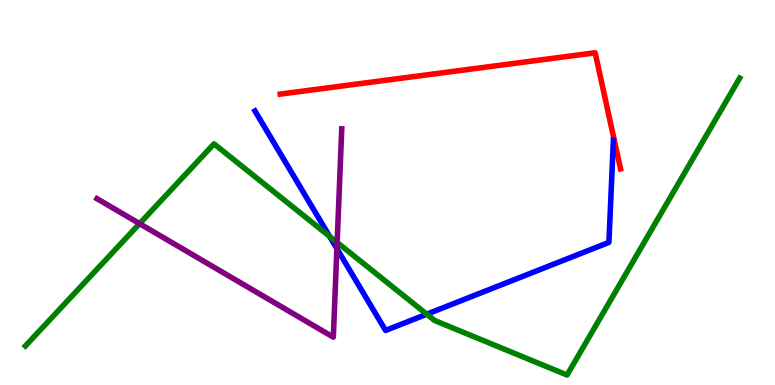[{'lines': ['blue', 'red'], 'intersections': []}, {'lines': ['green', 'red'], 'intersections': []}, {'lines': ['purple', 'red'], 'intersections': []}, {'lines': ['blue', 'green'], 'intersections': [{'x': 4.25, 'y': 3.86}, {'x': 5.51, 'y': 1.84}]}, {'lines': ['blue', 'purple'], 'intersections': [{'x': 4.35, 'y': 3.54}]}, {'lines': ['green', 'purple'], 'intersections': [{'x': 1.8, 'y': 4.19}, {'x': 4.35, 'y': 3.7}]}]